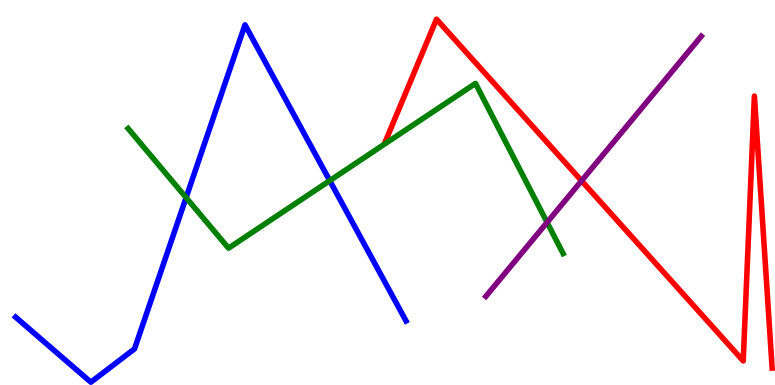[{'lines': ['blue', 'red'], 'intersections': []}, {'lines': ['green', 'red'], 'intersections': []}, {'lines': ['purple', 'red'], 'intersections': [{'x': 7.5, 'y': 5.3}]}, {'lines': ['blue', 'green'], 'intersections': [{'x': 2.4, 'y': 4.87}, {'x': 4.25, 'y': 5.31}]}, {'lines': ['blue', 'purple'], 'intersections': []}, {'lines': ['green', 'purple'], 'intersections': [{'x': 7.06, 'y': 4.22}]}]